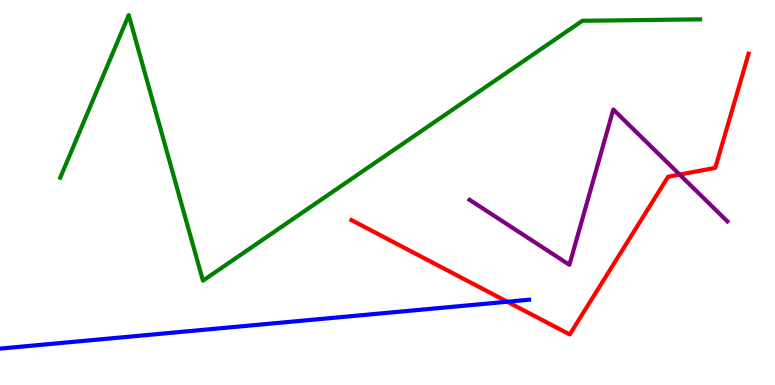[{'lines': ['blue', 'red'], 'intersections': [{'x': 6.55, 'y': 2.16}]}, {'lines': ['green', 'red'], 'intersections': []}, {'lines': ['purple', 'red'], 'intersections': [{'x': 8.77, 'y': 5.47}]}, {'lines': ['blue', 'green'], 'intersections': []}, {'lines': ['blue', 'purple'], 'intersections': []}, {'lines': ['green', 'purple'], 'intersections': []}]